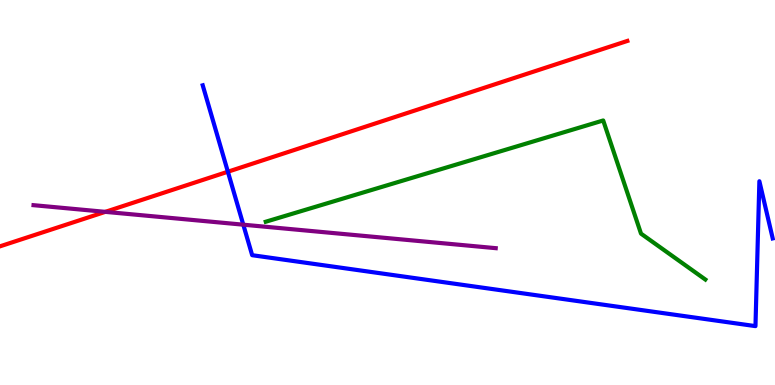[{'lines': ['blue', 'red'], 'intersections': [{'x': 2.94, 'y': 5.54}]}, {'lines': ['green', 'red'], 'intersections': []}, {'lines': ['purple', 'red'], 'intersections': [{'x': 1.36, 'y': 4.5}]}, {'lines': ['blue', 'green'], 'intersections': []}, {'lines': ['blue', 'purple'], 'intersections': [{'x': 3.14, 'y': 4.16}]}, {'lines': ['green', 'purple'], 'intersections': []}]